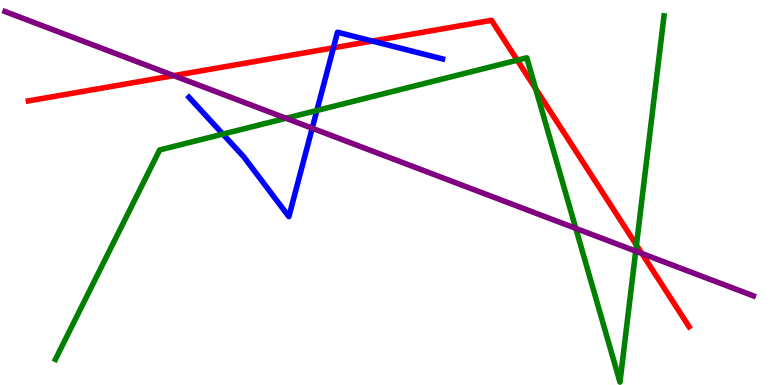[{'lines': ['blue', 'red'], 'intersections': [{'x': 4.3, 'y': 8.76}, {'x': 4.8, 'y': 8.93}]}, {'lines': ['green', 'red'], 'intersections': [{'x': 6.67, 'y': 8.44}, {'x': 6.91, 'y': 7.69}, {'x': 8.21, 'y': 3.63}]}, {'lines': ['purple', 'red'], 'intersections': [{'x': 2.24, 'y': 8.04}, {'x': 8.28, 'y': 3.42}]}, {'lines': ['blue', 'green'], 'intersections': [{'x': 2.88, 'y': 6.52}, {'x': 4.09, 'y': 7.13}]}, {'lines': ['blue', 'purple'], 'intersections': [{'x': 4.03, 'y': 6.67}]}, {'lines': ['green', 'purple'], 'intersections': [{'x': 3.69, 'y': 6.93}, {'x': 7.43, 'y': 4.07}, {'x': 8.2, 'y': 3.48}]}]